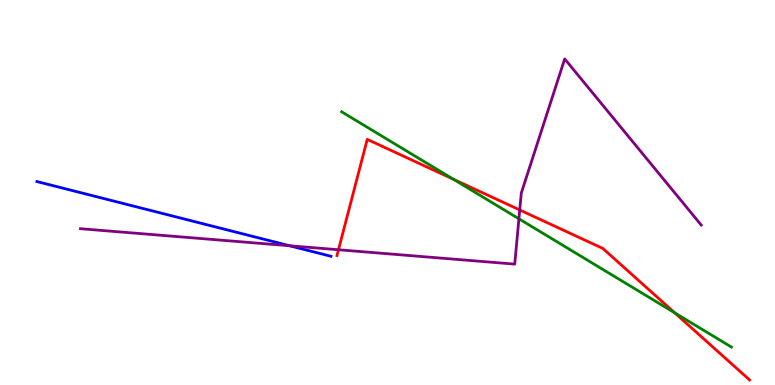[{'lines': ['blue', 'red'], 'intersections': []}, {'lines': ['green', 'red'], 'intersections': [{'x': 5.85, 'y': 5.34}, {'x': 8.71, 'y': 1.88}]}, {'lines': ['purple', 'red'], 'intersections': [{'x': 4.37, 'y': 3.51}, {'x': 6.71, 'y': 4.55}]}, {'lines': ['blue', 'green'], 'intersections': []}, {'lines': ['blue', 'purple'], 'intersections': [{'x': 3.74, 'y': 3.62}]}, {'lines': ['green', 'purple'], 'intersections': [{'x': 6.7, 'y': 4.32}]}]